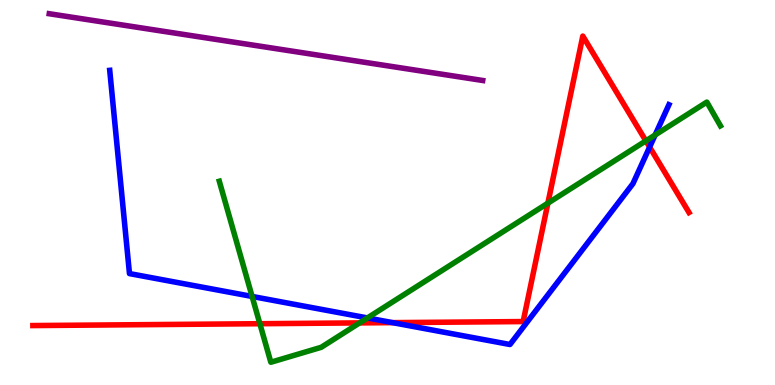[{'lines': ['blue', 'red'], 'intersections': [{'x': 5.07, 'y': 1.62}, {'x': 8.38, 'y': 6.18}]}, {'lines': ['green', 'red'], 'intersections': [{'x': 3.35, 'y': 1.59}, {'x': 4.64, 'y': 1.61}, {'x': 7.07, 'y': 4.72}, {'x': 8.33, 'y': 6.34}]}, {'lines': ['purple', 'red'], 'intersections': []}, {'lines': ['blue', 'green'], 'intersections': [{'x': 3.25, 'y': 2.3}, {'x': 4.74, 'y': 1.74}, {'x': 8.45, 'y': 6.49}]}, {'lines': ['blue', 'purple'], 'intersections': []}, {'lines': ['green', 'purple'], 'intersections': []}]